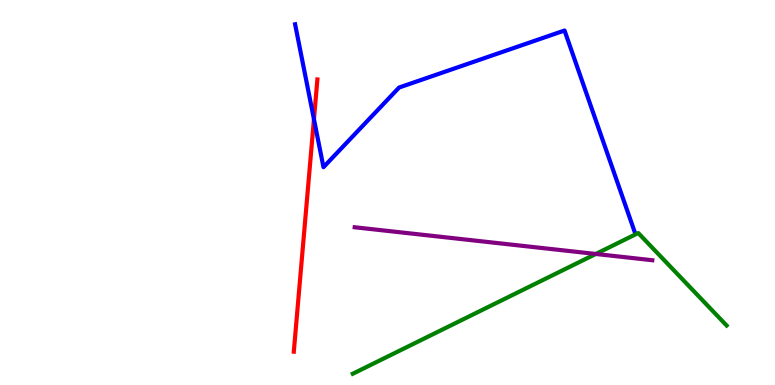[{'lines': ['blue', 'red'], 'intersections': [{'x': 4.05, 'y': 6.9}]}, {'lines': ['green', 'red'], 'intersections': []}, {'lines': ['purple', 'red'], 'intersections': []}, {'lines': ['blue', 'green'], 'intersections': []}, {'lines': ['blue', 'purple'], 'intersections': []}, {'lines': ['green', 'purple'], 'intersections': [{'x': 7.69, 'y': 3.4}]}]